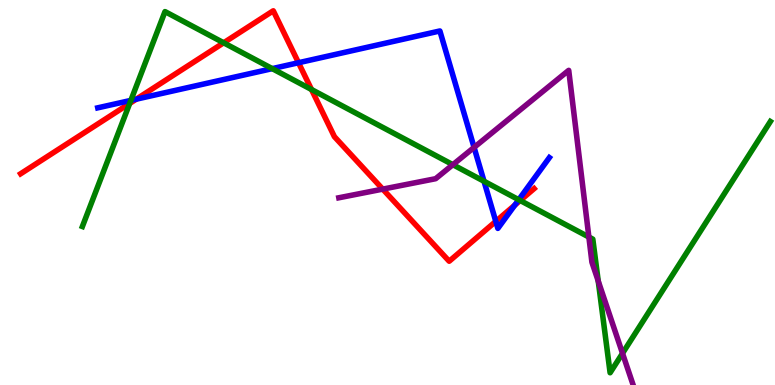[{'lines': ['blue', 'red'], 'intersections': [{'x': 1.76, 'y': 7.42}, {'x': 3.85, 'y': 8.37}, {'x': 6.4, 'y': 4.25}, {'x': 6.64, 'y': 4.67}]}, {'lines': ['green', 'red'], 'intersections': [{'x': 1.67, 'y': 7.31}, {'x': 2.89, 'y': 8.89}, {'x': 4.02, 'y': 7.68}, {'x': 6.71, 'y': 4.79}]}, {'lines': ['purple', 'red'], 'intersections': [{'x': 4.94, 'y': 5.09}]}, {'lines': ['blue', 'green'], 'intersections': [{'x': 1.69, 'y': 7.39}, {'x': 3.51, 'y': 8.22}, {'x': 6.25, 'y': 5.29}, {'x': 6.69, 'y': 4.81}]}, {'lines': ['blue', 'purple'], 'intersections': [{'x': 6.12, 'y': 6.17}]}, {'lines': ['green', 'purple'], 'intersections': [{'x': 5.84, 'y': 5.72}, {'x': 7.6, 'y': 3.84}, {'x': 7.72, 'y': 2.7}, {'x': 8.03, 'y': 0.823}]}]